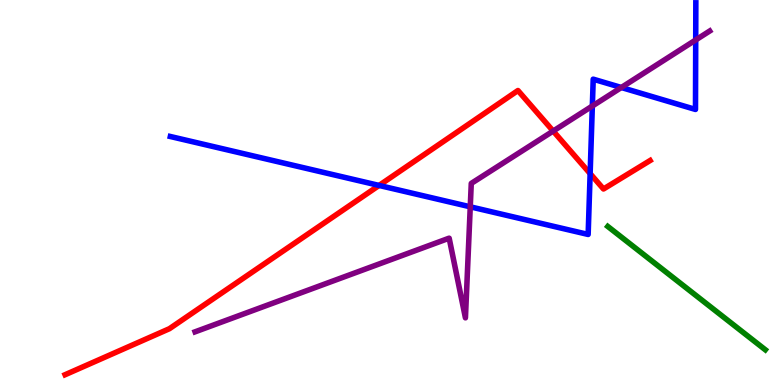[{'lines': ['blue', 'red'], 'intersections': [{'x': 4.89, 'y': 5.18}, {'x': 7.61, 'y': 5.49}]}, {'lines': ['green', 'red'], 'intersections': []}, {'lines': ['purple', 'red'], 'intersections': [{'x': 7.14, 'y': 6.6}]}, {'lines': ['blue', 'green'], 'intersections': []}, {'lines': ['blue', 'purple'], 'intersections': [{'x': 6.07, 'y': 4.63}, {'x': 7.64, 'y': 7.25}, {'x': 8.02, 'y': 7.73}, {'x': 8.98, 'y': 8.96}]}, {'lines': ['green', 'purple'], 'intersections': []}]